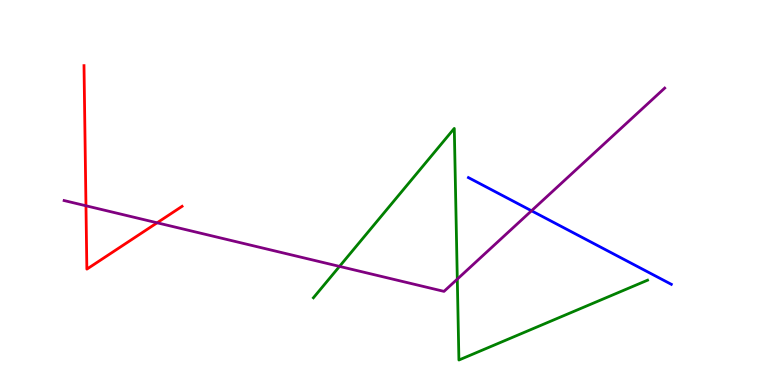[{'lines': ['blue', 'red'], 'intersections': []}, {'lines': ['green', 'red'], 'intersections': []}, {'lines': ['purple', 'red'], 'intersections': [{'x': 1.11, 'y': 4.66}, {'x': 2.03, 'y': 4.21}]}, {'lines': ['blue', 'green'], 'intersections': []}, {'lines': ['blue', 'purple'], 'intersections': [{'x': 6.86, 'y': 4.53}]}, {'lines': ['green', 'purple'], 'intersections': [{'x': 4.38, 'y': 3.08}, {'x': 5.9, 'y': 2.75}]}]